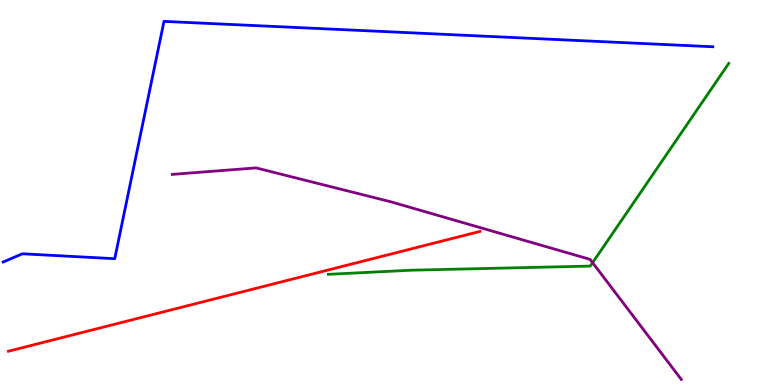[{'lines': ['blue', 'red'], 'intersections': []}, {'lines': ['green', 'red'], 'intersections': []}, {'lines': ['purple', 'red'], 'intersections': []}, {'lines': ['blue', 'green'], 'intersections': []}, {'lines': ['blue', 'purple'], 'intersections': []}, {'lines': ['green', 'purple'], 'intersections': [{'x': 7.65, 'y': 3.18}]}]